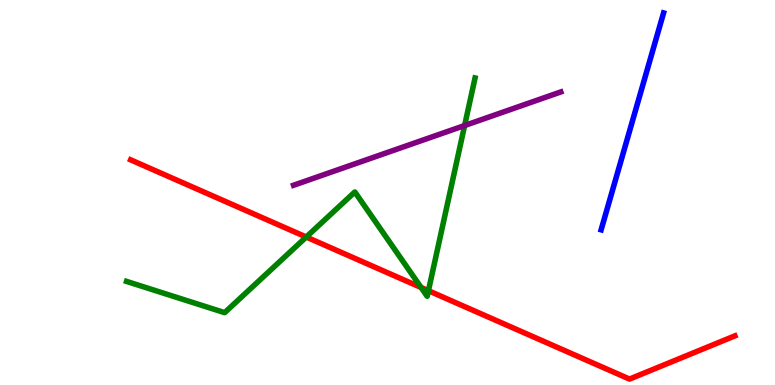[{'lines': ['blue', 'red'], 'intersections': []}, {'lines': ['green', 'red'], 'intersections': [{'x': 3.95, 'y': 3.84}, {'x': 5.43, 'y': 2.53}, {'x': 5.53, 'y': 2.45}]}, {'lines': ['purple', 'red'], 'intersections': []}, {'lines': ['blue', 'green'], 'intersections': []}, {'lines': ['blue', 'purple'], 'intersections': []}, {'lines': ['green', 'purple'], 'intersections': [{'x': 6.0, 'y': 6.74}]}]